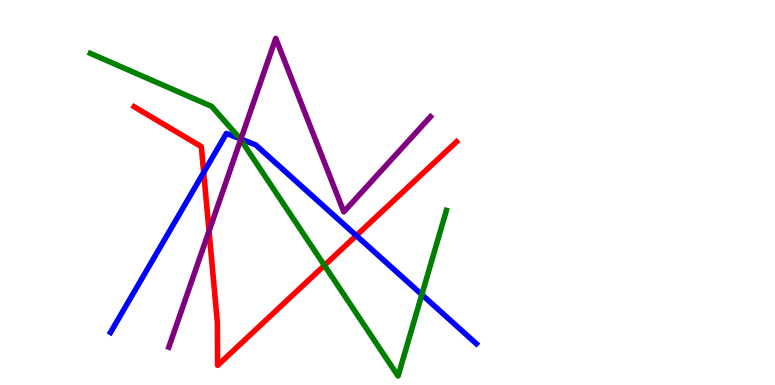[{'lines': ['blue', 'red'], 'intersections': [{'x': 2.63, 'y': 5.52}, {'x': 4.6, 'y': 3.88}]}, {'lines': ['green', 'red'], 'intersections': [{'x': 4.19, 'y': 3.11}]}, {'lines': ['purple', 'red'], 'intersections': [{'x': 2.7, 'y': 4.0}]}, {'lines': ['blue', 'green'], 'intersections': [{'x': 3.1, 'y': 6.4}, {'x': 5.44, 'y': 2.35}]}, {'lines': ['blue', 'purple'], 'intersections': [{'x': 3.11, 'y': 6.39}]}, {'lines': ['green', 'purple'], 'intersections': [{'x': 3.11, 'y': 6.37}]}]